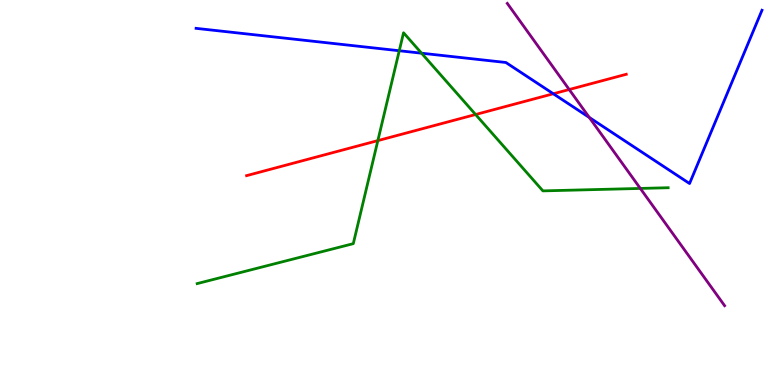[{'lines': ['blue', 'red'], 'intersections': [{'x': 7.14, 'y': 7.56}]}, {'lines': ['green', 'red'], 'intersections': [{'x': 4.88, 'y': 6.35}, {'x': 6.14, 'y': 7.03}]}, {'lines': ['purple', 'red'], 'intersections': [{'x': 7.34, 'y': 7.67}]}, {'lines': ['blue', 'green'], 'intersections': [{'x': 5.15, 'y': 8.68}, {'x': 5.44, 'y': 8.62}]}, {'lines': ['blue', 'purple'], 'intersections': [{'x': 7.6, 'y': 6.95}]}, {'lines': ['green', 'purple'], 'intersections': [{'x': 8.26, 'y': 5.11}]}]